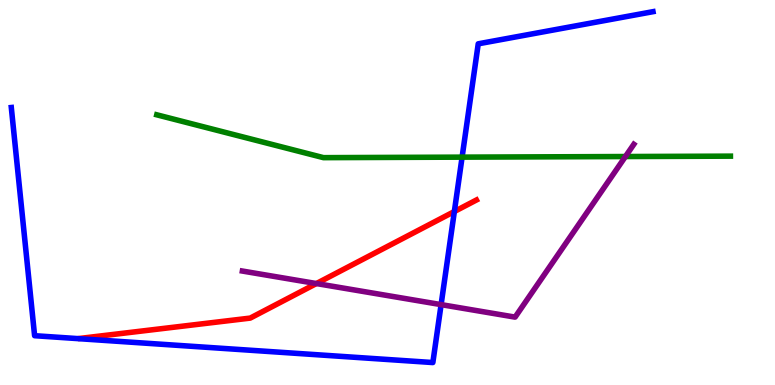[{'lines': ['blue', 'red'], 'intersections': [{'x': 5.86, 'y': 4.51}]}, {'lines': ['green', 'red'], 'intersections': []}, {'lines': ['purple', 'red'], 'intersections': [{'x': 4.08, 'y': 2.64}]}, {'lines': ['blue', 'green'], 'intersections': [{'x': 5.96, 'y': 5.92}]}, {'lines': ['blue', 'purple'], 'intersections': [{'x': 5.69, 'y': 2.09}]}, {'lines': ['green', 'purple'], 'intersections': [{'x': 8.07, 'y': 5.93}]}]